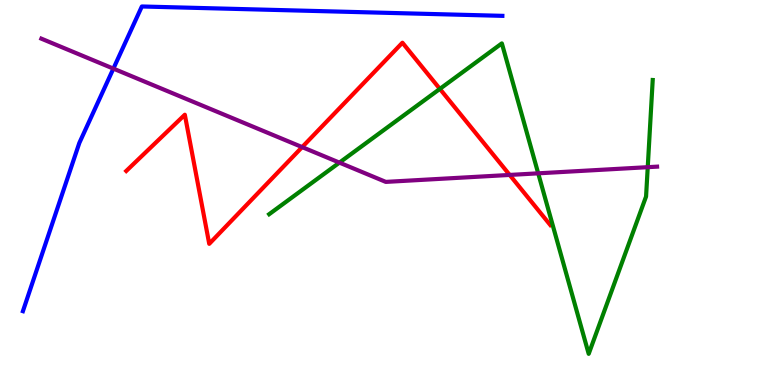[{'lines': ['blue', 'red'], 'intersections': []}, {'lines': ['green', 'red'], 'intersections': [{'x': 5.68, 'y': 7.69}]}, {'lines': ['purple', 'red'], 'intersections': [{'x': 3.9, 'y': 6.18}, {'x': 6.58, 'y': 5.46}]}, {'lines': ['blue', 'green'], 'intersections': []}, {'lines': ['blue', 'purple'], 'intersections': [{'x': 1.46, 'y': 8.22}]}, {'lines': ['green', 'purple'], 'intersections': [{'x': 4.38, 'y': 5.78}, {'x': 6.94, 'y': 5.5}, {'x': 8.36, 'y': 5.66}]}]